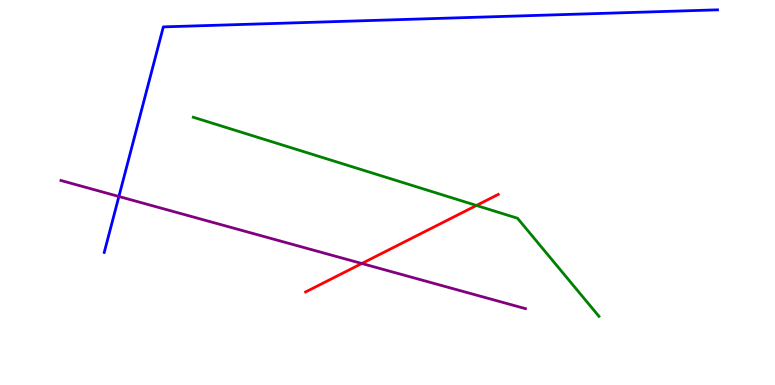[{'lines': ['blue', 'red'], 'intersections': []}, {'lines': ['green', 'red'], 'intersections': [{'x': 6.15, 'y': 4.66}]}, {'lines': ['purple', 'red'], 'intersections': [{'x': 4.67, 'y': 3.16}]}, {'lines': ['blue', 'green'], 'intersections': []}, {'lines': ['blue', 'purple'], 'intersections': [{'x': 1.53, 'y': 4.9}]}, {'lines': ['green', 'purple'], 'intersections': []}]